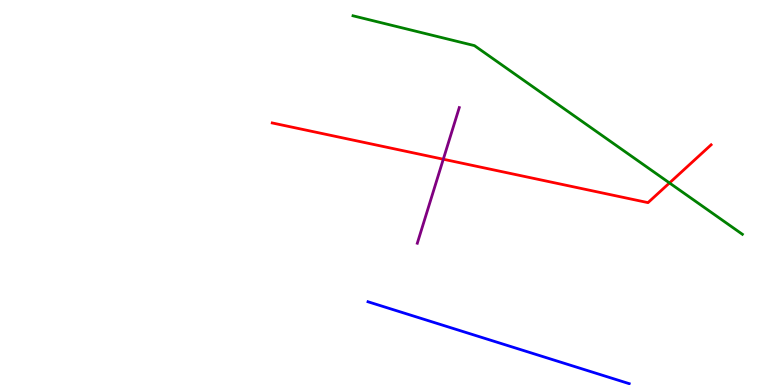[{'lines': ['blue', 'red'], 'intersections': []}, {'lines': ['green', 'red'], 'intersections': [{'x': 8.64, 'y': 5.25}]}, {'lines': ['purple', 'red'], 'intersections': [{'x': 5.72, 'y': 5.86}]}, {'lines': ['blue', 'green'], 'intersections': []}, {'lines': ['blue', 'purple'], 'intersections': []}, {'lines': ['green', 'purple'], 'intersections': []}]